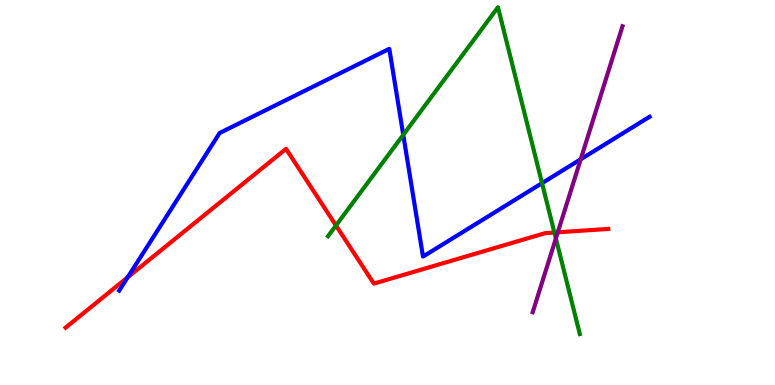[{'lines': ['blue', 'red'], 'intersections': [{'x': 1.65, 'y': 2.8}]}, {'lines': ['green', 'red'], 'intersections': [{'x': 4.34, 'y': 4.14}, {'x': 7.15, 'y': 3.96}]}, {'lines': ['purple', 'red'], 'intersections': [{'x': 7.2, 'y': 3.97}]}, {'lines': ['blue', 'green'], 'intersections': [{'x': 5.2, 'y': 6.5}, {'x': 6.99, 'y': 5.24}]}, {'lines': ['blue', 'purple'], 'intersections': [{'x': 7.49, 'y': 5.86}]}, {'lines': ['green', 'purple'], 'intersections': [{'x': 7.17, 'y': 3.81}]}]